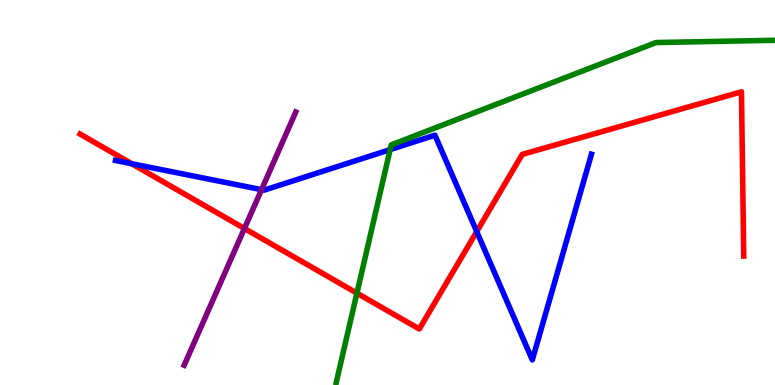[{'lines': ['blue', 'red'], 'intersections': [{'x': 1.7, 'y': 5.75}, {'x': 6.15, 'y': 3.98}]}, {'lines': ['green', 'red'], 'intersections': [{'x': 4.61, 'y': 2.39}]}, {'lines': ['purple', 'red'], 'intersections': [{'x': 3.15, 'y': 4.07}]}, {'lines': ['blue', 'green'], 'intersections': [{'x': 5.03, 'y': 6.11}]}, {'lines': ['blue', 'purple'], 'intersections': [{'x': 3.37, 'y': 5.07}]}, {'lines': ['green', 'purple'], 'intersections': []}]